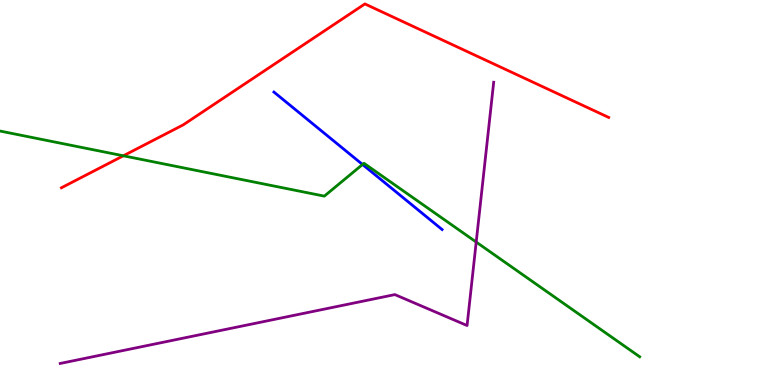[{'lines': ['blue', 'red'], 'intersections': []}, {'lines': ['green', 'red'], 'intersections': [{'x': 1.59, 'y': 5.95}]}, {'lines': ['purple', 'red'], 'intersections': []}, {'lines': ['blue', 'green'], 'intersections': [{'x': 4.68, 'y': 5.73}]}, {'lines': ['blue', 'purple'], 'intersections': []}, {'lines': ['green', 'purple'], 'intersections': [{'x': 6.14, 'y': 3.71}]}]